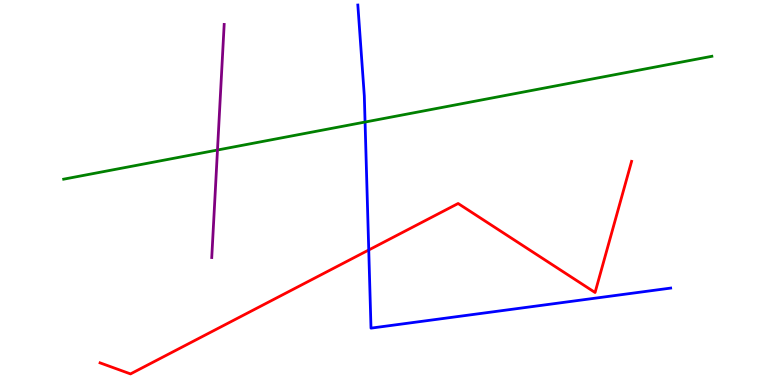[{'lines': ['blue', 'red'], 'intersections': [{'x': 4.76, 'y': 3.51}]}, {'lines': ['green', 'red'], 'intersections': []}, {'lines': ['purple', 'red'], 'intersections': []}, {'lines': ['blue', 'green'], 'intersections': [{'x': 4.71, 'y': 6.83}]}, {'lines': ['blue', 'purple'], 'intersections': []}, {'lines': ['green', 'purple'], 'intersections': [{'x': 2.81, 'y': 6.1}]}]